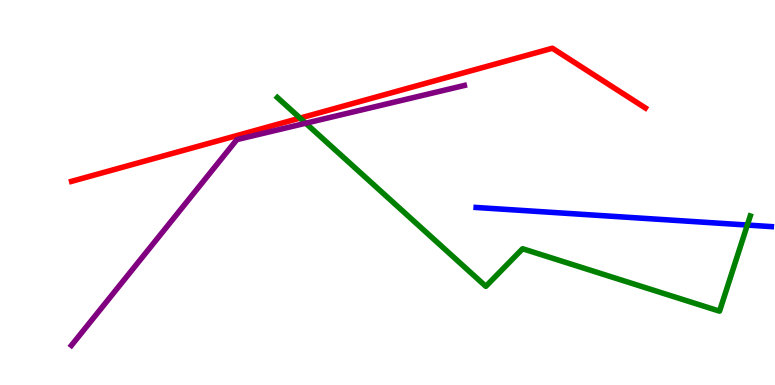[{'lines': ['blue', 'red'], 'intersections': []}, {'lines': ['green', 'red'], 'intersections': [{'x': 3.87, 'y': 6.93}]}, {'lines': ['purple', 'red'], 'intersections': []}, {'lines': ['blue', 'green'], 'intersections': [{'x': 9.64, 'y': 4.15}]}, {'lines': ['blue', 'purple'], 'intersections': []}, {'lines': ['green', 'purple'], 'intersections': [{'x': 3.94, 'y': 6.8}]}]